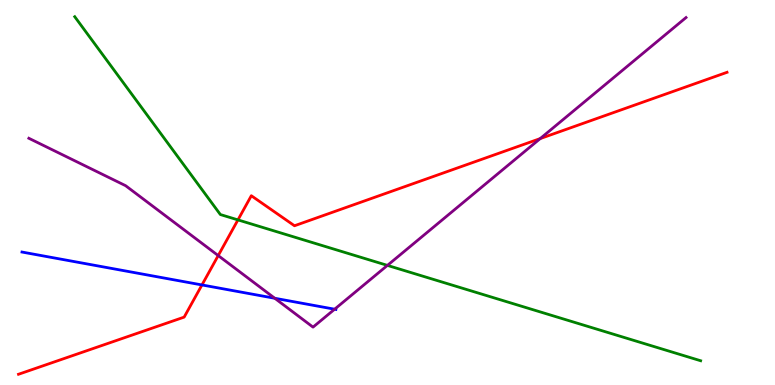[{'lines': ['blue', 'red'], 'intersections': [{'x': 2.61, 'y': 2.6}]}, {'lines': ['green', 'red'], 'intersections': [{'x': 3.07, 'y': 4.29}]}, {'lines': ['purple', 'red'], 'intersections': [{'x': 2.82, 'y': 3.36}, {'x': 6.97, 'y': 6.4}]}, {'lines': ['blue', 'green'], 'intersections': []}, {'lines': ['blue', 'purple'], 'intersections': [{'x': 3.55, 'y': 2.25}, {'x': 4.32, 'y': 1.97}]}, {'lines': ['green', 'purple'], 'intersections': [{'x': 5.0, 'y': 3.11}]}]